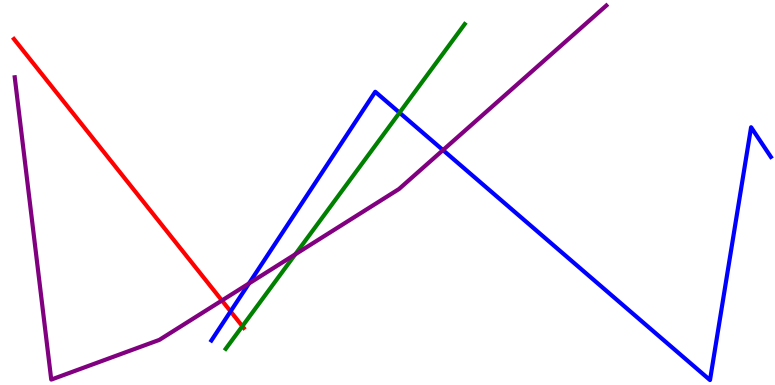[{'lines': ['blue', 'red'], 'intersections': [{'x': 2.98, 'y': 1.91}]}, {'lines': ['green', 'red'], 'intersections': [{'x': 3.13, 'y': 1.53}]}, {'lines': ['purple', 'red'], 'intersections': [{'x': 2.86, 'y': 2.2}]}, {'lines': ['blue', 'green'], 'intersections': [{'x': 5.16, 'y': 7.07}]}, {'lines': ['blue', 'purple'], 'intersections': [{'x': 3.21, 'y': 2.64}, {'x': 5.72, 'y': 6.1}]}, {'lines': ['green', 'purple'], 'intersections': [{'x': 3.81, 'y': 3.39}]}]